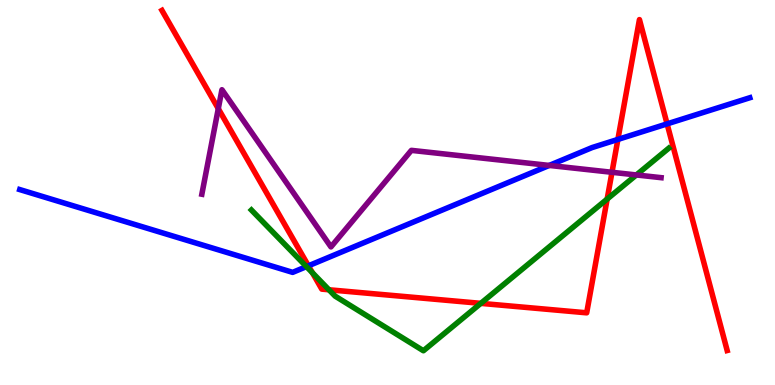[{'lines': ['blue', 'red'], 'intersections': [{'x': 3.98, 'y': 3.1}, {'x': 7.97, 'y': 6.38}, {'x': 8.61, 'y': 6.78}]}, {'lines': ['green', 'red'], 'intersections': [{'x': 4.03, 'y': 2.92}, {'x': 4.24, 'y': 2.47}, {'x': 6.2, 'y': 2.12}, {'x': 7.83, 'y': 4.83}]}, {'lines': ['purple', 'red'], 'intersections': [{'x': 2.82, 'y': 7.18}, {'x': 7.9, 'y': 5.52}]}, {'lines': ['blue', 'green'], 'intersections': [{'x': 3.95, 'y': 3.07}]}, {'lines': ['blue', 'purple'], 'intersections': [{'x': 7.09, 'y': 5.7}]}, {'lines': ['green', 'purple'], 'intersections': [{'x': 8.21, 'y': 5.46}]}]